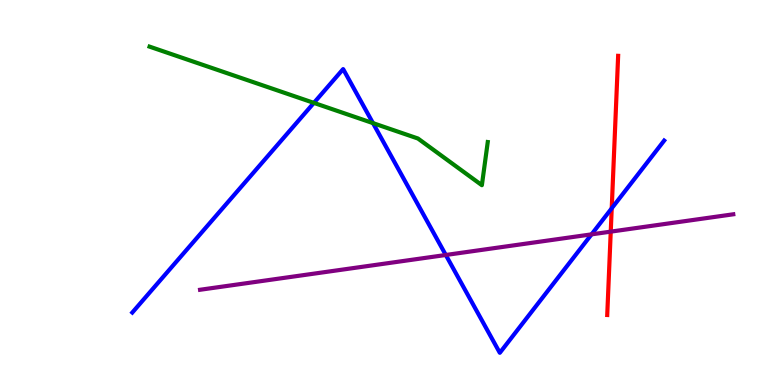[{'lines': ['blue', 'red'], 'intersections': [{'x': 7.89, 'y': 4.59}]}, {'lines': ['green', 'red'], 'intersections': []}, {'lines': ['purple', 'red'], 'intersections': [{'x': 7.88, 'y': 3.98}]}, {'lines': ['blue', 'green'], 'intersections': [{'x': 4.05, 'y': 7.33}, {'x': 4.81, 'y': 6.8}]}, {'lines': ['blue', 'purple'], 'intersections': [{'x': 5.75, 'y': 3.38}, {'x': 7.63, 'y': 3.91}]}, {'lines': ['green', 'purple'], 'intersections': []}]